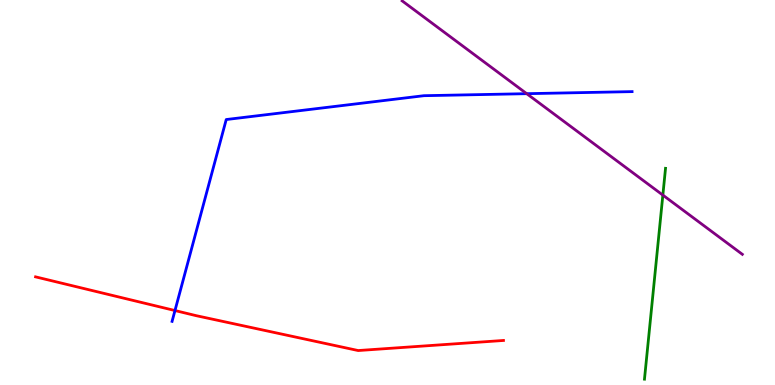[{'lines': ['blue', 'red'], 'intersections': [{'x': 2.26, 'y': 1.93}]}, {'lines': ['green', 'red'], 'intersections': []}, {'lines': ['purple', 'red'], 'intersections': []}, {'lines': ['blue', 'green'], 'intersections': []}, {'lines': ['blue', 'purple'], 'intersections': [{'x': 6.8, 'y': 7.57}]}, {'lines': ['green', 'purple'], 'intersections': [{'x': 8.55, 'y': 4.93}]}]